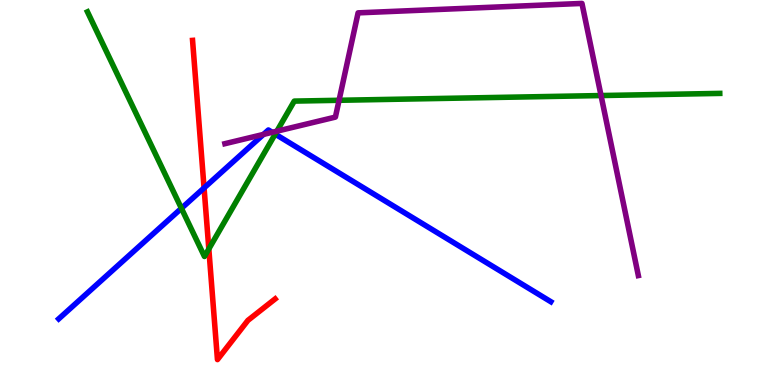[{'lines': ['blue', 'red'], 'intersections': [{'x': 2.63, 'y': 5.12}]}, {'lines': ['green', 'red'], 'intersections': [{'x': 2.69, 'y': 3.53}]}, {'lines': ['purple', 'red'], 'intersections': []}, {'lines': ['blue', 'green'], 'intersections': [{'x': 2.34, 'y': 4.59}, {'x': 3.55, 'y': 6.52}]}, {'lines': ['blue', 'purple'], 'intersections': [{'x': 3.4, 'y': 6.51}, {'x': 3.51, 'y': 6.56}]}, {'lines': ['green', 'purple'], 'intersections': [{'x': 3.57, 'y': 6.59}, {'x': 4.38, 'y': 7.4}, {'x': 7.76, 'y': 7.52}]}]